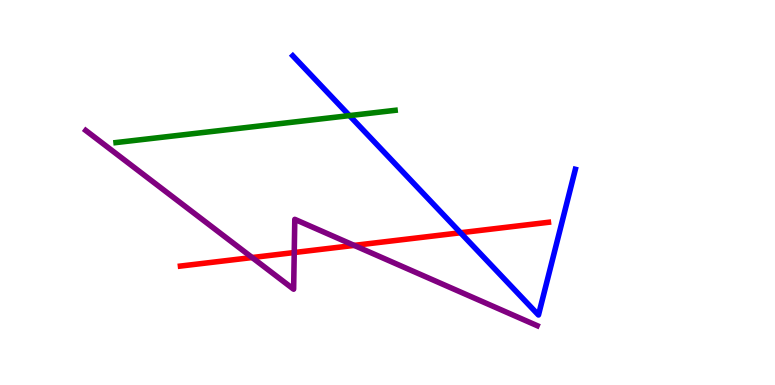[{'lines': ['blue', 'red'], 'intersections': [{'x': 5.94, 'y': 3.95}]}, {'lines': ['green', 'red'], 'intersections': []}, {'lines': ['purple', 'red'], 'intersections': [{'x': 3.25, 'y': 3.31}, {'x': 3.8, 'y': 3.44}, {'x': 4.57, 'y': 3.63}]}, {'lines': ['blue', 'green'], 'intersections': [{'x': 4.51, 'y': 7.0}]}, {'lines': ['blue', 'purple'], 'intersections': []}, {'lines': ['green', 'purple'], 'intersections': []}]